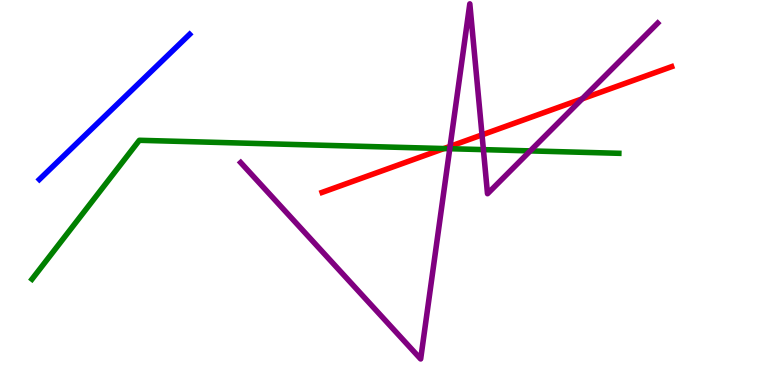[{'lines': ['blue', 'red'], 'intersections': []}, {'lines': ['green', 'red'], 'intersections': [{'x': 5.73, 'y': 6.14}]}, {'lines': ['purple', 'red'], 'intersections': [{'x': 5.81, 'y': 6.2}, {'x': 6.22, 'y': 6.5}, {'x': 7.51, 'y': 7.43}]}, {'lines': ['blue', 'green'], 'intersections': []}, {'lines': ['blue', 'purple'], 'intersections': []}, {'lines': ['green', 'purple'], 'intersections': [{'x': 5.8, 'y': 6.14}, {'x': 6.24, 'y': 6.11}, {'x': 6.84, 'y': 6.08}]}]